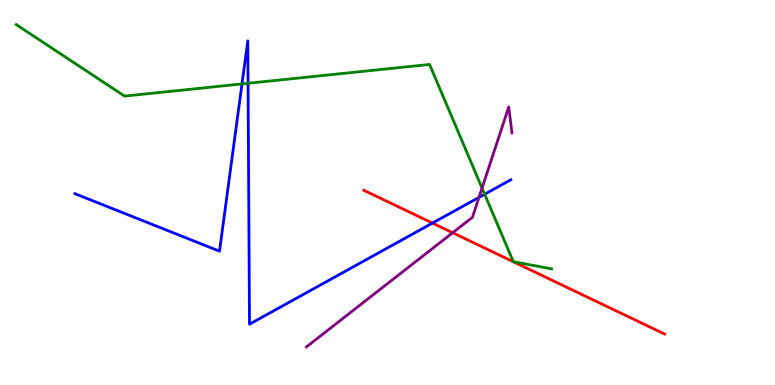[{'lines': ['blue', 'red'], 'intersections': [{'x': 5.58, 'y': 4.21}]}, {'lines': ['green', 'red'], 'intersections': []}, {'lines': ['purple', 'red'], 'intersections': [{'x': 5.84, 'y': 3.95}]}, {'lines': ['blue', 'green'], 'intersections': [{'x': 3.12, 'y': 7.82}, {'x': 3.2, 'y': 7.84}, {'x': 6.25, 'y': 4.95}]}, {'lines': ['blue', 'purple'], 'intersections': [{'x': 6.18, 'y': 4.87}]}, {'lines': ['green', 'purple'], 'intersections': [{'x': 6.22, 'y': 5.11}]}]